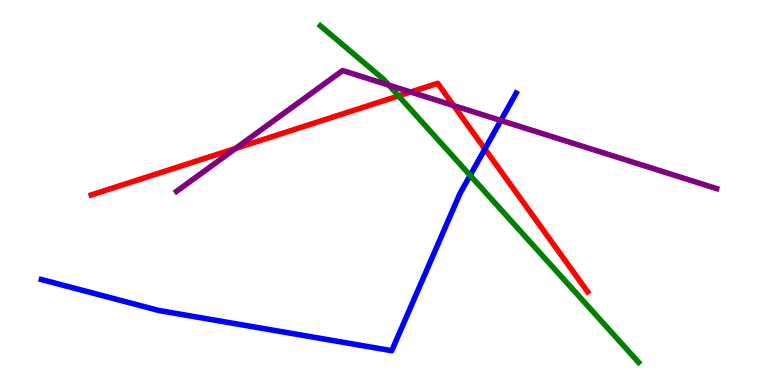[{'lines': ['blue', 'red'], 'intersections': [{'x': 6.26, 'y': 6.13}]}, {'lines': ['green', 'red'], 'intersections': [{'x': 5.14, 'y': 7.51}]}, {'lines': ['purple', 'red'], 'intersections': [{'x': 3.04, 'y': 6.14}, {'x': 5.3, 'y': 7.61}, {'x': 5.85, 'y': 7.26}]}, {'lines': ['blue', 'green'], 'intersections': [{'x': 6.07, 'y': 5.44}]}, {'lines': ['blue', 'purple'], 'intersections': [{'x': 6.46, 'y': 6.87}]}, {'lines': ['green', 'purple'], 'intersections': [{'x': 5.02, 'y': 7.79}]}]